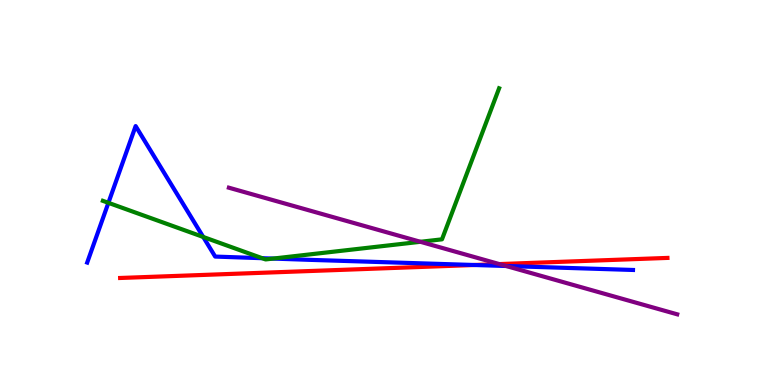[{'lines': ['blue', 'red'], 'intersections': [{'x': 6.12, 'y': 3.12}]}, {'lines': ['green', 'red'], 'intersections': []}, {'lines': ['purple', 'red'], 'intersections': [{'x': 6.44, 'y': 3.14}]}, {'lines': ['blue', 'green'], 'intersections': [{'x': 1.4, 'y': 4.73}, {'x': 2.62, 'y': 3.85}, {'x': 3.38, 'y': 3.29}, {'x': 3.52, 'y': 3.28}]}, {'lines': ['blue', 'purple'], 'intersections': [{'x': 6.53, 'y': 3.09}]}, {'lines': ['green', 'purple'], 'intersections': [{'x': 5.42, 'y': 3.72}]}]